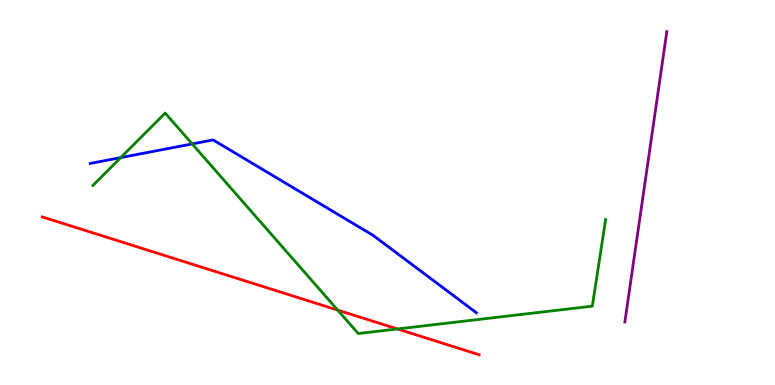[{'lines': ['blue', 'red'], 'intersections': []}, {'lines': ['green', 'red'], 'intersections': [{'x': 4.36, 'y': 1.95}, {'x': 5.13, 'y': 1.46}]}, {'lines': ['purple', 'red'], 'intersections': []}, {'lines': ['blue', 'green'], 'intersections': [{'x': 1.56, 'y': 5.91}, {'x': 2.48, 'y': 6.26}]}, {'lines': ['blue', 'purple'], 'intersections': []}, {'lines': ['green', 'purple'], 'intersections': []}]